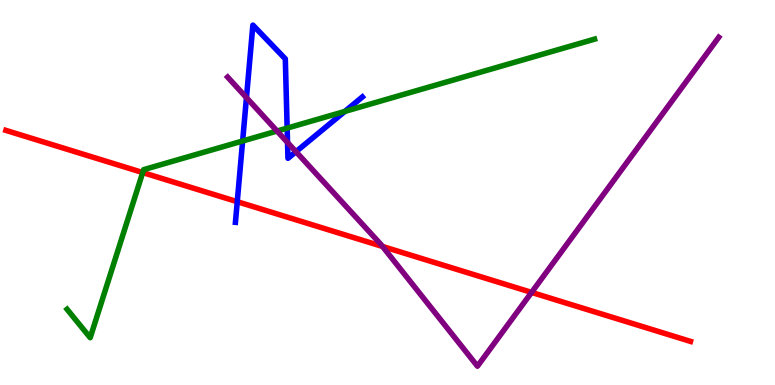[{'lines': ['blue', 'red'], 'intersections': [{'x': 3.06, 'y': 4.76}]}, {'lines': ['green', 'red'], 'intersections': [{'x': 1.84, 'y': 5.52}]}, {'lines': ['purple', 'red'], 'intersections': [{'x': 4.94, 'y': 3.6}, {'x': 6.86, 'y': 2.4}]}, {'lines': ['blue', 'green'], 'intersections': [{'x': 3.13, 'y': 6.34}, {'x': 3.71, 'y': 6.67}, {'x': 4.45, 'y': 7.11}]}, {'lines': ['blue', 'purple'], 'intersections': [{'x': 3.18, 'y': 7.46}, {'x': 3.71, 'y': 6.3}, {'x': 3.82, 'y': 6.06}]}, {'lines': ['green', 'purple'], 'intersections': [{'x': 3.57, 'y': 6.6}]}]